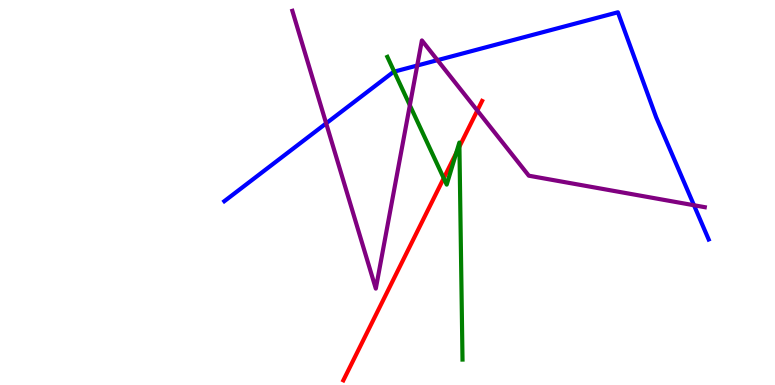[{'lines': ['blue', 'red'], 'intersections': []}, {'lines': ['green', 'red'], 'intersections': [{'x': 5.73, 'y': 5.37}, {'x': 5.89, 'y': 6.02}, {'x': 5.93, 'y': 6.19}]}, {'lines': ['purple', 'red'], 'intersections': [{'x': 6.16, 'y': 7.13}]}, {'lines': ['blue', 'green'], 'intersections': [{'x': 5.09, 'y': 8.14}]}, {'lines': ['blue', 'purple'], 'intersections': [{'x': 4.21, 'y': 6.8}, {'x': 5.38, 'y': 8.3}, {'x': 5.64, 'y': 8.44}, {'x': 8.95, 'y': 4.67}]}, {'lines': ['green', 'purple'], 'intersections': [{'x': 5.29, 'y': 7.27}]}]